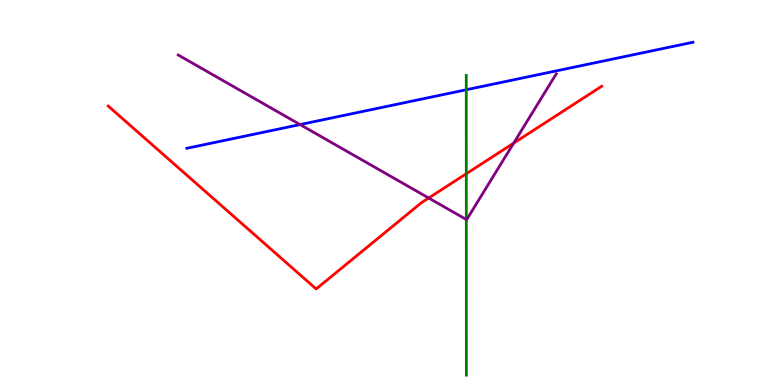[{'lines': ['blue', 'red'], 'intersections': []}, {'lines': ['green', 'red'], 'intersections': [{'x': 6.02, 'y': 5.49}]}, {'lines': ['purple', 'red'], 'intersections': [{'x': 5.53, 'y': 4.86}, {'x': 6.63, 'y': 6.28}]}, {'lines': ['blue', 'green'], 'intersections': [{'x': 6.02, 'y': 7.67}]}, {'lines': ['blue', 'purple'], 'intersections': [{'x': 3.87, 'y': 6.76}]}, {'lines': ['green', 'purple'], 'intersections': [{'x': 6.02, 'y': 4.3}]}]